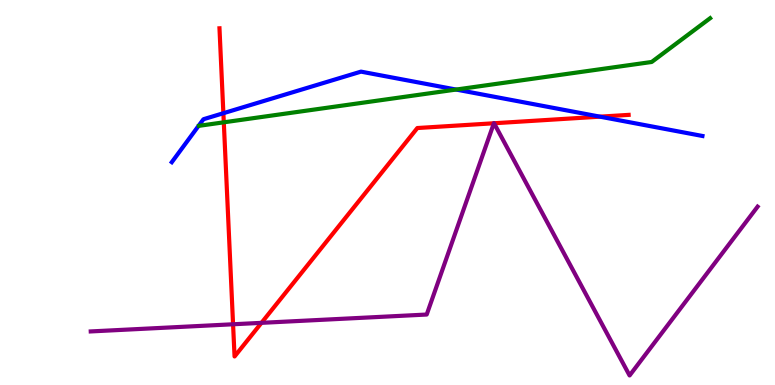[{'lines': ['blue', 'red'], 'intersections': [{'x': 2.88, 'y': 7.06}, {'x': 7.74, 'y': 6.97}]}, {'lines': ['green', 'red'], 'intersections': [{'x': 2.89, 'y': 6.82}]}, {'lines': ['purple', 'red'], 'intersections': [{'x': 3.01, 'y': 1.58}, {'x': 3.37, 'y': 1.61}, {'x': 6.37, 'y': 6.8}, {'x': 6.37, 'y': 6.8}]}, {'lines': ['blue', 'green'], 'intersections': [{'x': 5.89, 'y': 7.67}]}, {'lines': ['blue', 'purple'], 'intersections': []}, {'lines': ['green', 'purple'], 'intersections': []}]